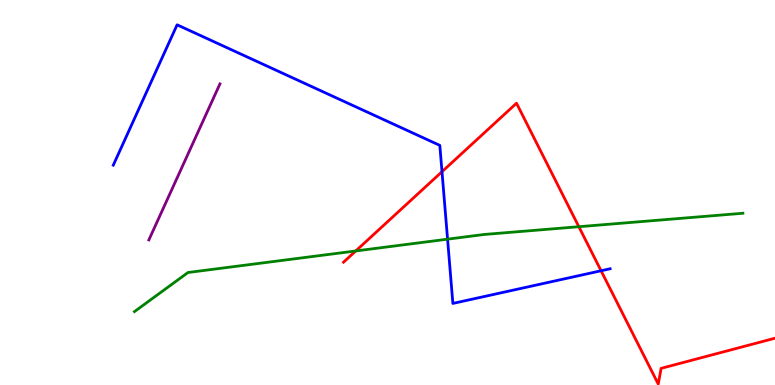[{'lines': ['blue', 'red'], 'intersections': [{'x': 5.7, 'y': 5.54}, {'x': 7.76, 'y': 2.97}]}, {'lines': ['green', 'red'], 'intersections': [{'x': 4.59, 'y': 3.48}, {'x': 7.47, 'y': 4.11}]}, {'lines': ['purple', 'red'], 'intersections': []}, {'lines': ['blue', 'green'], 'intersections': [{'x': 5.78, 'y': 3.79}]}, {'lines': ['blue', 'purple'], 'intersections': []}, {'lines': ['green', 'purple'], 'intersections': []}]